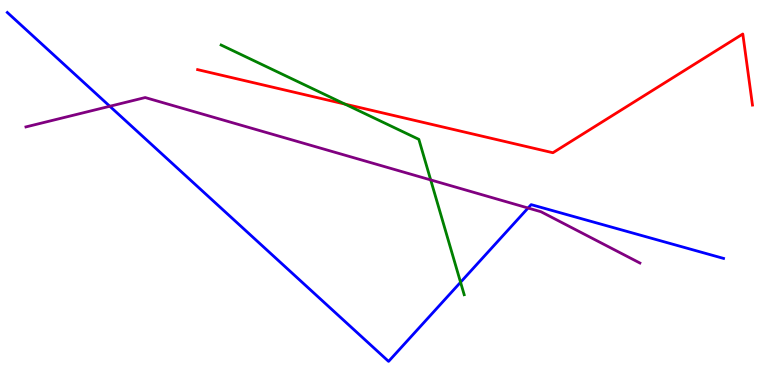[{'lines': ['blue', 'red'], 'intersections': []}, {'lines': ['green', 'red'], 'intersections': [{'x': 4.45, 'y': 7.3}]}, {'lines': ['purple', 'red'], 'intersections': []}, {'lines': ['blue', 'green'], 'intersections': [{'x': 5.94, 'y': 2.67}]}, {'lines': ['blue', 'purple'], 'intersections': [{'x': 1.42, 'y': 7.24}, {'x': 6.81, 'y': 4.6}]}, {'lines': ['green', 'purple'], 'intersections': [{'x': 5.56, 'y': 5.33}]}]